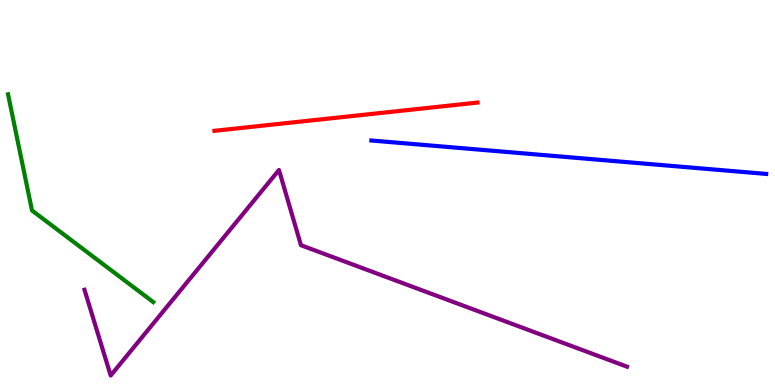[{'lines': ['blue', 'red'], 'intersections': []}, {'lines': ['green', 'red'], 'intersections': []}, {'lines': ['purple', 'red'], 'intersections': []}, {'lines': ['blue', 'green'], 'intersections': []}, {'lines': ['blue', 'purple'], 'intersections': []}, {'lines': ['green', 'purple'], 'intersections': []}]